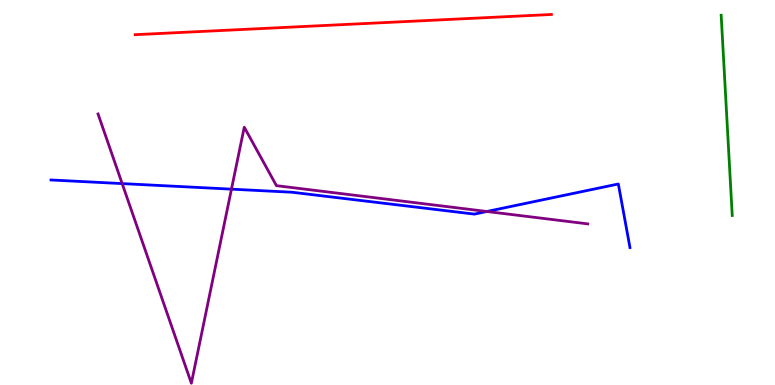[{'lines': ['blue', 'red'], 'intersections': []}, {'lines': ['green', 'red'], 'intersections': []}, {'lines': ['purple', 'red'], 'intersections': []}, {'lines': ['blue', 'green'], 'intersections': []}, {'lines': ['blue', 'purple'], 'intersections': [{'x': 1.58, 'y': 5.23}, {'x': 2.99, 'y': 5.09}, {'x': 6.28, 'y': 4.51}]}, {'lines': ['green', 'purple'], 'intersections': []}]